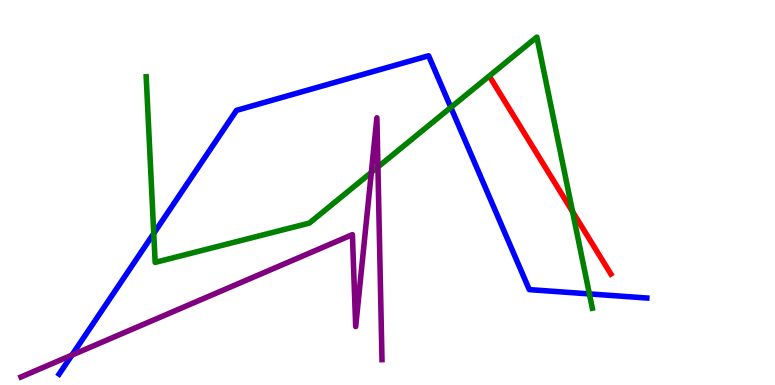[{'lines': ['blue', 'red'], 'intersections': []}, {'lines': ['green', 'red'], 'intersections': [{'x': 7.39, 'y': 4.5}]}, {'lines': ['purple', 'red'], 'intersections': []}, {'lines': ['blue', 'green'], 'intersections': [{'x': 1.98, 'y': 3.94}, {'x': 5.82, 'y': 7.21}, {'x': 7.61, 'y': 2.37}]}, {'lines': ['blue', 'purple'], 'intersections': [{'x': 0.928, 'y': 0.777}]}, {'lines': ['green', 'purple'], 'intersections': [{'x': 4.79, 'y': 5.52}, {'x': 4.88, 'y': 5.66}]}]